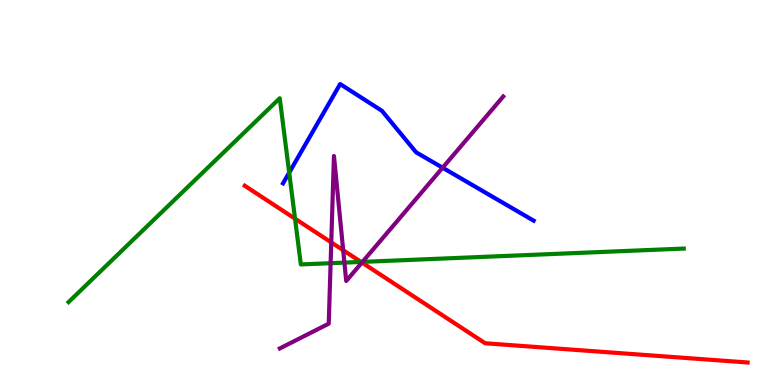[{'lines': ['blue', 'red'], 'intersections': []}, {'lines': ['green', 'red'], 'intersections': [{'x': 3.81, 'y': 4.32}, {'x': 4.66, 'y': 3.2}]}, {'lines': ['purple', 'red'], 'intersections': [{'x': 4.27, 'y': 3.7}, {'x': 4.43, 'y': 3.5}, {'x': 4.67, 'y': 3.18}]}, {'lines': ['blue', 'green'], 'intersections': [{'x': 3.73, 'y': 5.52}]}, {'lines': ['blue', 'purple'], 'intersections': [{'x': 5.71, 'y': 5.64}]}, {'lines': ['green', 'purple'], 'intersections': [{'x': 4.27, 'y': 3.16}, {'x': 4.44, 'y': 3.18}, {'x': 4.68, 'y': 3.2}]}]